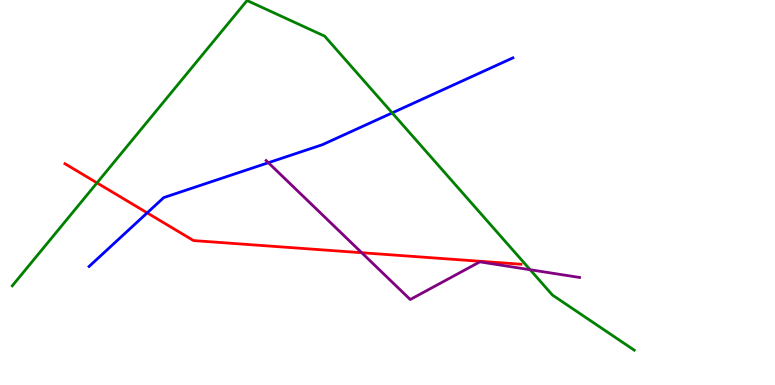[{'lines': ['blue', 'red'], 'intersections': [{'x': 1.9, 'y': 4.47}]}, {'lines': ['green', 'red'], 'intersections': [{'x': 1.25, 'y': 5.25}]}, {'lines': ['purple', 'red'], 'intersections': [{'x': 4.67, 'y': 3.44}]}, {'lines': ['blue', 'green'], 'intersections': [{'x': 5.06, 'y': 7.07}]}, {'lines': ['blue', 'purple'], 'intersections': [{'x': 3.46, 'y': 5.77}]}, {'lines': ['green', 'purple'], 'intersections': [{'x': 6.84, 'y': 2.99}]}]